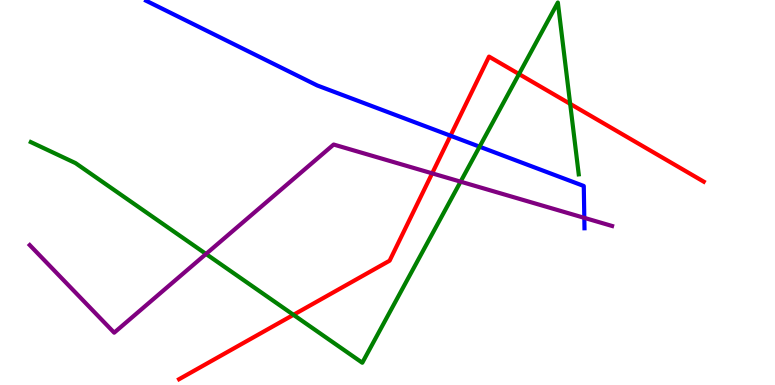[{'lines': ['blue', 'red'], 'intersections': [{'x': 5.81, 'y': 6.47}]}, {'lines': ['green', 'red'], 'intersections': [{'x': 3.79, 'y': 1.82}, {'x': 6.7, 'y': 8.08}, {'x': 7.36, 'y': 7.3}]}, {'lines': ['purple', 'red'], 'intersections': [{'x': 5.58, 'y': 5.5}]}, {'lines': ['blue', 'green'], 'intersections': [{'x': 6.19, 'y': 6.19}]}, {'lines': ['blue', 'purple'], 'intersections': [{'x': 7.54, 'y': 4.34}]}, {'lines': ['green', 'purple'], 'intersections': [{'x': 2.66, 'y': 3.4}, {'x': 5.94, 'y': 5.28}]}]